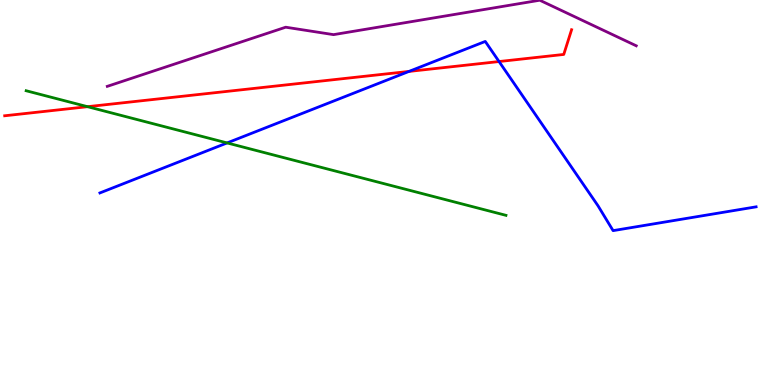[{'lines': ['blue', 'red'], 'intersections': [{'x': 5.28, 'y': 8.14}, {'x': 6.44, 'y': 8.4}]}, {'lines': ['green', 'red'], 'intersections': [{'x': 1.13, 'y': 7.23}]}, {'lines': ['purple', 'red'], 'intersections': []}, {'lines': ['blue', 'green'], 'intersections': [{'x': 2.93, 'y': 6.29}]}, {'lines': ['blue', 'purple'], 'intersections': []}, {'lines': ['green', 'purple'], 'intersections': []}]